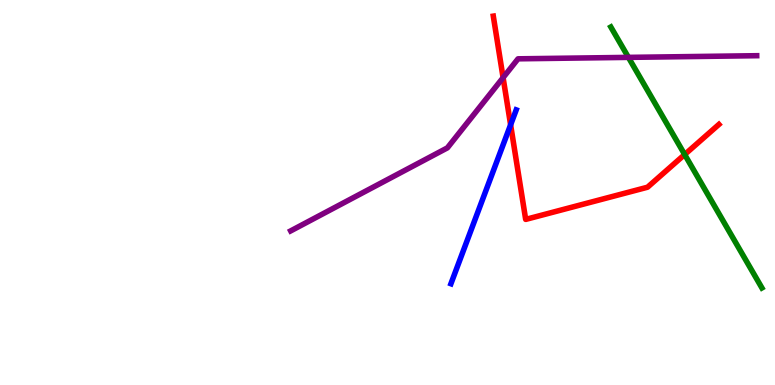[{'lines': ['blue', 'red'], 'intersections': [{'x': 6.59, 'y': 6.76}]}, {'lines': ['green', 'red'], 'intersections': [{'x': 8.83, 'y': 5.99}]}, {'lines': ['purple', 'red'], 'intersections': [{'x': 6.49, 'y': 7.98}]}, {'lines': ['blue', 'green'], 'intersections': []}, {'lines': ['blue', 'purple'], 'intersections': []}, {'lines': ['green', 'purple'], 'intersections': [{'x': 8.11, 'y': 8.51}]}]